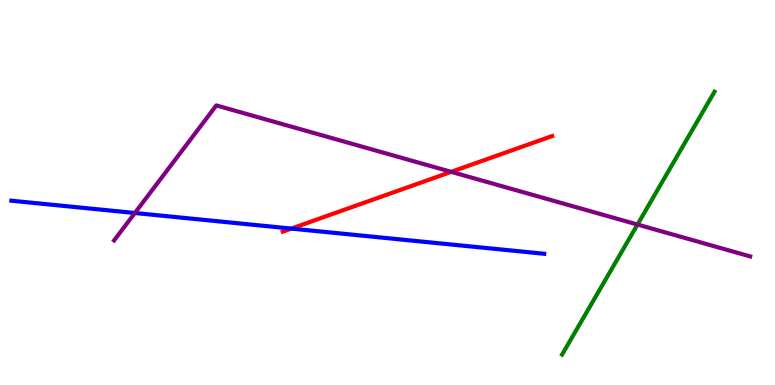[{'lines': ['blue', 'red'], 'intersections': [{'x': 3.76, 'y': 4.06}]}, {'lines': ['green', 'red'], 'intersections': []}, {'lines': ['purple', 'red'], 'intersections': [{'x': 5.82, 'y': 5.54}]}, {'lines': ['blue', 'green'], 'intersections': []}, {'lines': ['blue', 'purple'], 'intersections': [{'x': 1.74, 'y': 4.47}]}, {'lines': ['green', 'purple'], 'intersections': [{'x': 8.23, 'y': 4.17}]}]